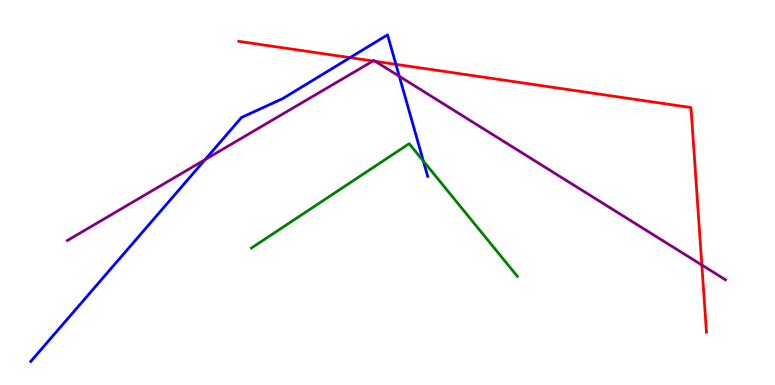[{'lines': ['blue', 'red'], 'intersections': [{'x': 4.52, 'y': 8.5}, {'x': 5.11, 'y': 8.33}]}, {'lines': ['green', 'red'], 'intersections': []}, {'lines': ['purple', 'red'], 'intersections': [{'x': 4.81, 'y': 8.42}, {'x': 4.84, 'y': 8.41}, {'x': 9.06, 'y': 3.12}]}, {'lines': ['blue', 'green'], 'intersections': [{'x': 5.46, 'y': 5.82}]}, {'lines': ['blue', 'purple'], 'intersections': [{'x': 2.65, 'y': 5.85}, {'x': 5.15, 'y': 8.02}]}, {'lines': ['green', 'purple'], 'intersections': []}]